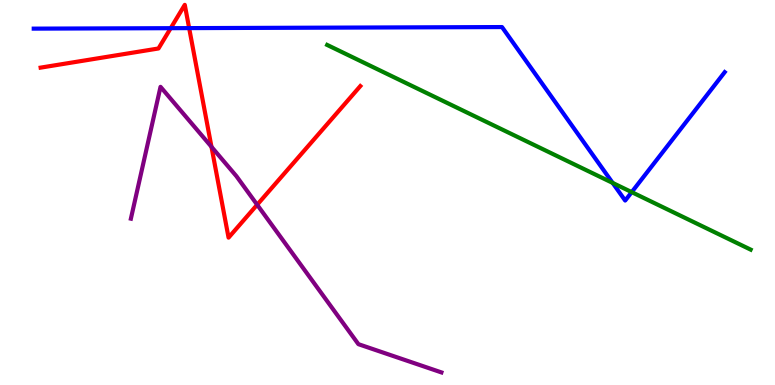[{'lines': ['blue', 'red'], 'intersections': [{'x': 2.2, 'y': 9.27}, {'x': 2.44, 'y': 9.27}]}, {'lines': ['green', 'red'], 'intersections': []}, {'lines': ['purple', 'red'], 'intersections': [{'x': 2.73, 'y': 6.19}, {'x': 3.32, 'y': 4.68}]}, {'lines': ['blue', 'green'], 'intersections': [{'x': 7.91, 'y': 5.25}, {'x': 8.15, 'y': 5.01}]}, {'lines': ['blue', 'purple'], 'intersections': []}, {'lines': ['green', 'purple'], 'intersections': []}]